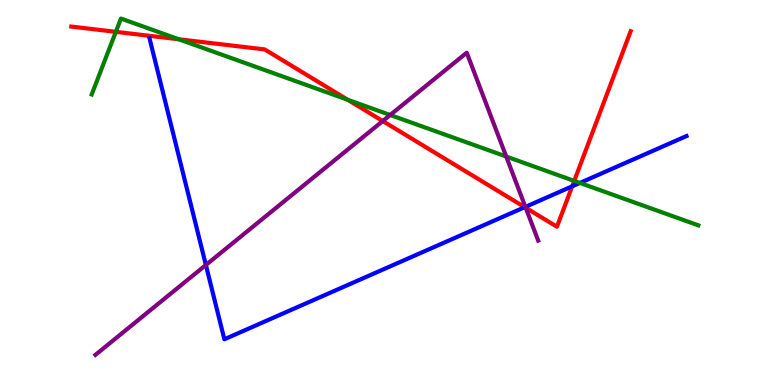[{'lines': ['blue', 'red'], 'intersections': [{'x': 6.77, 'y': 4.62}, {'x': 7.38, 'y': 5.16}]}, {'lines': ['green', 'red'], 'intersections': [{'x': 1.49, 'y': 9.17}, {'x': 2.31, 'y': 8.98}, {'x': 4.49, 'y': 7.41}, {'x': 7.41, 'y': 5.3}]}, {'lines': ['purple', 'red'], 'intersections': [{'x': 4.94, 'y': 6.86}, {'x': 6.78, 'y': 4.6}]}, {'lines': ['blue', 'green'], 'intersections': [{'x': 7.48, 'y': 5.25}]}, {'lines': ['blue', 'purple'], 'intersections': [{'x': 2.66, 'y': 3.12}, {'x': 6.78, 'y': 4.63}]}, {'lines': ['green', 'purple'], 'intersections': [{'x': 5.03, 'y': 7.01}, {'x': 6.53, 'y': 5.93}]}]